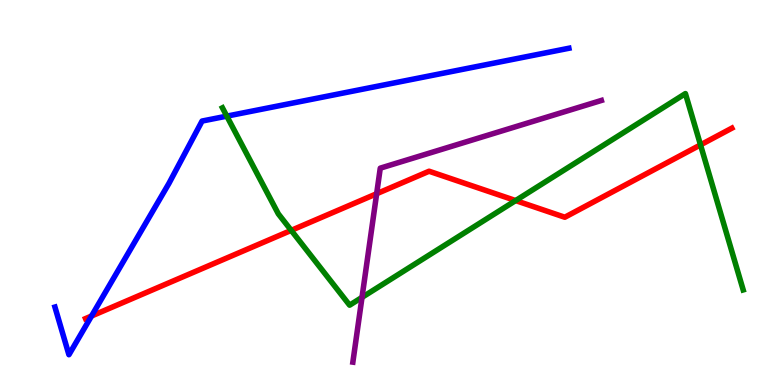[{'lines': ['blue', 'red'], 'intersections': [{'x': 1.18, 'y': 1.79}]}, {'lines': ['green', 'red'], 'intersections': [{'x': 3.76, 'y': 4.02}, {'x': 6.65, 'y': 4.79}, {'x': 9.04, 'y': 6.24}]}, {'lines': ['purple', 'red'], 'intersections': [{'x': 4.86, 'y': 4.97}]}, {'lines': ['blue', 'green'], 'intersections': [{'x': 2.93, 'y': 6.98}]}, {'lines': ['blue', 'purple'], 'intersections': []}, {'lines': ['green', 'purple'], 'intersections': [{'x': 4.67, 'y': 2.28}]}]